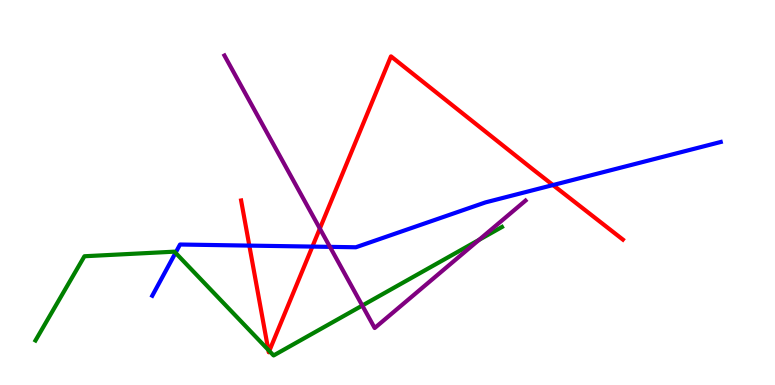[{'lines': ['blue', 'red'], 'intersections': [{'x': 3.22, 'y': 3.62}, {'x': 4.03, 'y': 3.6}, {'x': 7.14, 'y': 5.19}]}, {'lines': ['green', 'red'], 'intersections': [{'x': 3.46, 'y': 0.911}, {'x': 3.47, 'y': 0.884}]}, {'lines': ['purple', 'red'], 'intersections': [{'x': 4.13, 'y': 4.06}]}, {'lines': ['blue', 'green'], 'intersections': [{'x': 2.27, 'y': 3.43}]}, {'lines': ['blue', 'purple'], 'intersections': [{'x': 4.26, 'y': 3.59}]}, {'lines': ['green', 'purple'], 'intersections': [{'x': 4.67, 'y': 2.06}, {'x': 6.18, 'y': 3.77}]}]